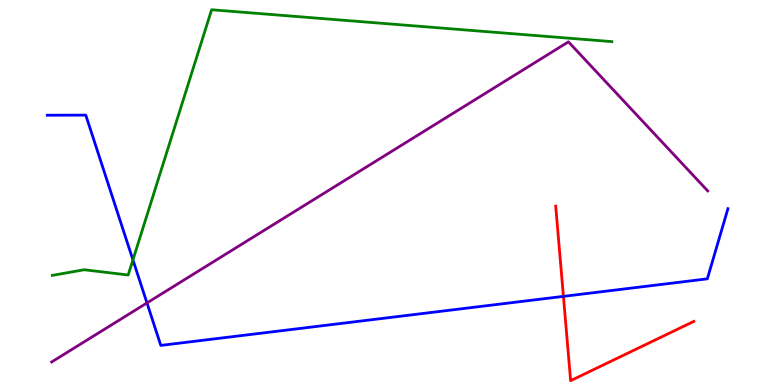[{'lines': ['blue', 'red'], 'intersections': [{'x': 7.27, 'y': 2.3}]}, {'lines': ['green', 'red'], 'intersections': []}, {'lines': ['purple', 'red'], 'intersections': []}, {'lines': ['blue', 'green'], 'intersections': [{'x': 1.72, 'y': 3.25}]}, {'lines': ['blue', 'purple'], 'intersections': [{'x': 1.9, 'y': 2.13}]}, {'lines': ['green', 'purple'], 'intersections': []}]